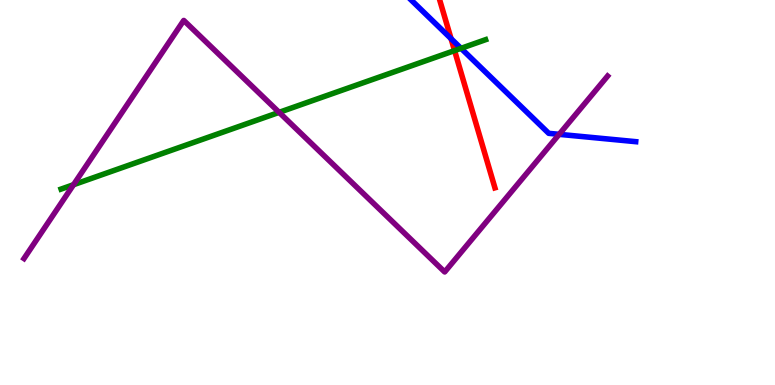[{'lines': ['blue', 'red'], 'intersections': [{'x': 5.82, 'y': 9.0}]}, {'lines': ['green', 'red'], 'intersections': [{'x': 5.87, 'y': 8.69}]}, {'lines': ['purple', 'red'], 'intersections': []}, {'lines': ['blue', 'green'], 'intersections': [{'x': 5.95, 'y': 8.74}]}, {'lines': ['blue', 'purple'], 'intersections': [{'x': 7.21, 'y': 6.51}]}, {'lines': ['green', 'purple'], 'intersections': [{'x': 0.949, 'y': 5.2}, {'x': 3.6, 'y': 7.08}]}]